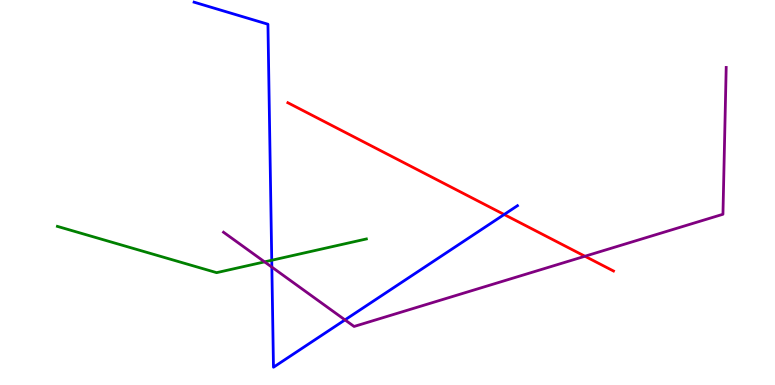[{'lines': ['blue', 'red'], 'intersections': [{'x': 6.51, 'y': 4.43}]}, {'lines': ['green', 'red'], 'intersections': []}, {'lines': ['purple', 'red'], 'intersections': [{'x': 7.55, 'y': 3.34}]}, {'lines': ['blue', 'green'], 'intersections': [{'x': 3.51, 'y': 3.24}]}, {'lines': ['blue', 'purple'], 'intersections': [{'x': 3.51, 'y': 3.06}, {'x': 4.45, 'y': 1.69}]}, {'lines': ['green', 'purple'], 'intersections': [{'x': 3.41, 'y': 3.2}]}]